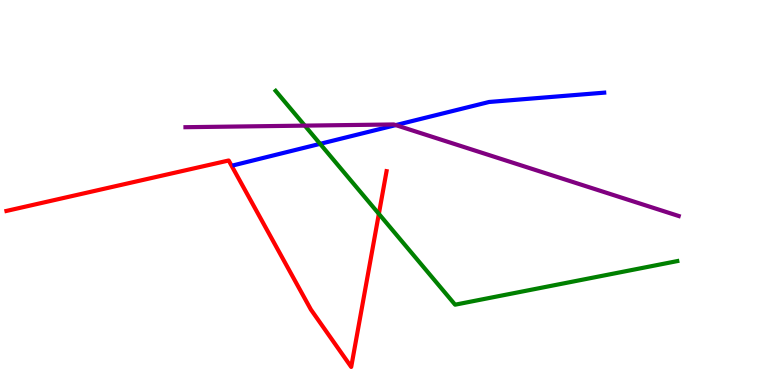[{'lines': ['blue', 'red'], 'intersections': []}, {'lines': ['green', 'red'], 'intersections': [{'x': 4.89, 'y': 4.45}]}, {'lines': ['purple', 'red'], 'intersections': []}, {'lines': ['blue', 'green'], 'intersections': [{'x': 4.13, 'y': 6.26}]}, {'lines': ['blue', 'purple'], 'intersections': [{'x': 5.11, 'y': 6.75}]}, {'lines': ['green', 'purple'], 'intersections': [{'x': 3.93, 'y': 6.74}]}]